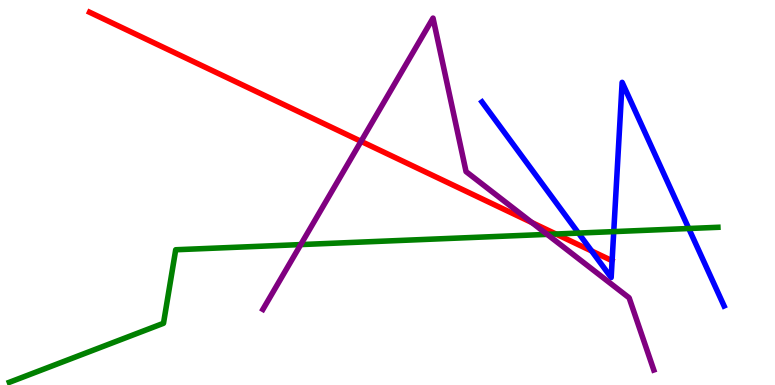[{'lines': ['blue', 'red'], 'intersections': [{'x': 7.63, 'y': 3.48}]}, {'lines': ['green', 'red'], 'intersections': [{'x': 7.17, 'y': 3.92}]}, {'lines': ['purple', 'red'], 'intersections': [{'x': 4.66, 'y': 6.33}, {'x': 6.86, 'y': 4.22}]}, {'lines': ['blue', 'green'], 'intersections': [{'x': 7.46, 'y': 3.95}, {'x': 7.92, 'y': 3.98}, {'x': 8.89, 'y': 4.06}]}, {'lines': ['blue', 'purple'], 'intersections': []}, {'lines': ['green', 'purple'], 'intersections': [{'x': 3.88, 'y': 3.65}, {'x': 7.06, 'y': 3.91}]}]